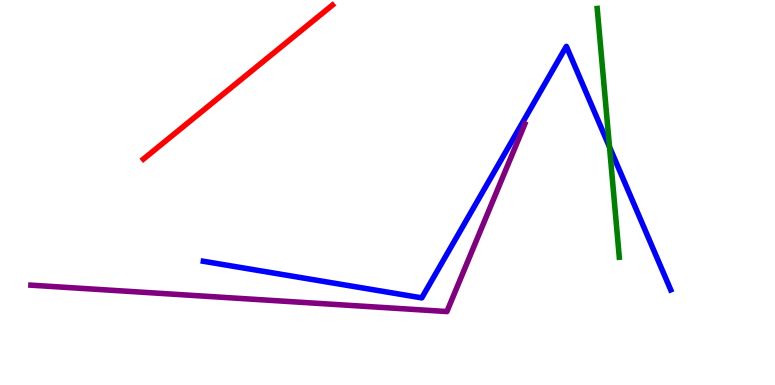[{'lines': ['blue', 'red'], 'intersections': []}, {'lines': ['green', 'red'], 'intersections': []}, {'lines': ['purple', 'red'], 'intersections': []}, {'lines': ['blue', 'green'], 'intersections': [{'x': 7.86, 'y': 6.18}]}, {'lines': ['blue', 'purple'], 'intersections': []}, {'lines': ['green', 'purple'], 'intersections': []}]